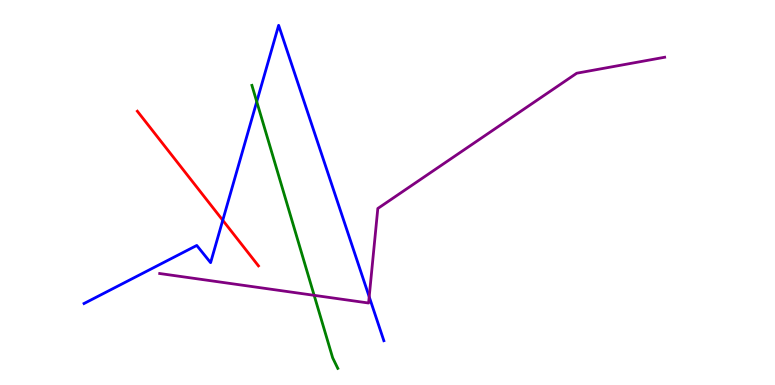[{'lines': ['blue', 'red'], 'intersections': [{'x': 2.87, 'y': 4.28}]}, {'lines': ['green', 'red'], 'intersections': []}, {'lines': ['purple', 'red'], 'intersections': []}, {'lines': ['blue', 'green'], 'intersections': [{'x': 3.31, 'y': 7.36}]}, {'lines': ['blue', 'purple'], 'intersections': [{'x': 4.76, 'y': 2.29}]}, {'lines': ['green', 'purple'], 'intersections': [{'x': 4.05, 'y': 2.33}]}]